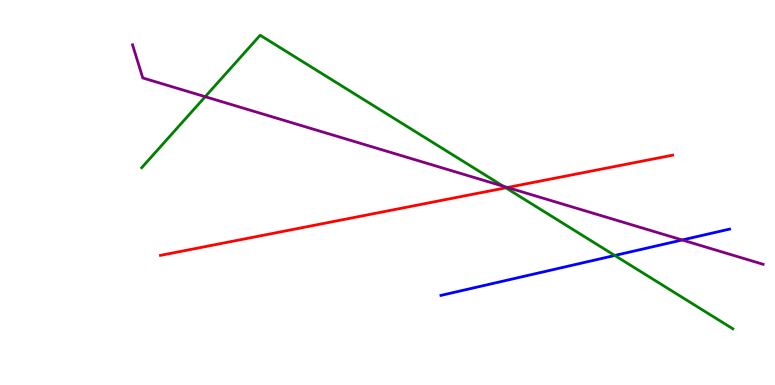[{'lines': ['blue', 'red'], 'intersections': []}, {'lines': ['green', 'red'], 'intersections': [{'x': 6.53, 'y': 5.12}]}, {'lines': ['purple', 'red'], 'intersections': [{'x': 6.55, 'y': 5.13}]}, {'lines': ['blue', 'green'], 'intersections': [{'x': 7.93, 'y': 3.36}]}, {'lines': ['blue', 'purple'], 'intersections': [{'x': 8.8, 'y': 3.77}]}, {'lines': ['green', 'purple'], 'intersections': [{'x': 2.65, 'y': 7.49}, {'x': 6.49, 'y': 5.16}]}]